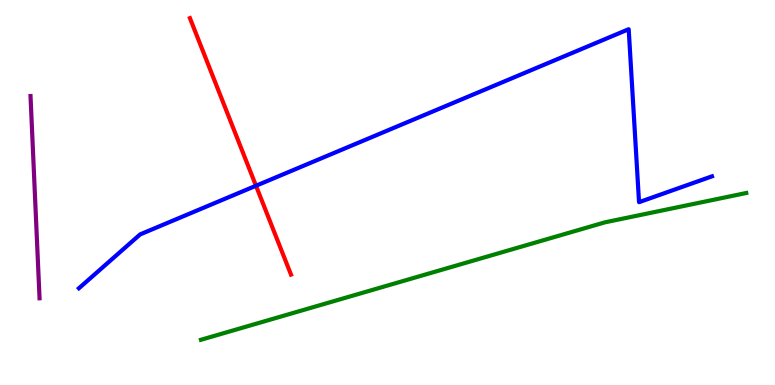[{'lines': ['blue', 'red'], 'intersections': [{'x': 3.3, 'y': 5.18}]}, {'lines': ['green', 'red'], 'intersections': []}, {'lines': ['purple', 'red'], 'intersections': []}, {'lines': ['blue', 'green'], 'intersections': []}, {'lines': ['blue', 'purple'], 'intersections': []}, {'lines': ['green', 'purple'], 'intersections': []}]